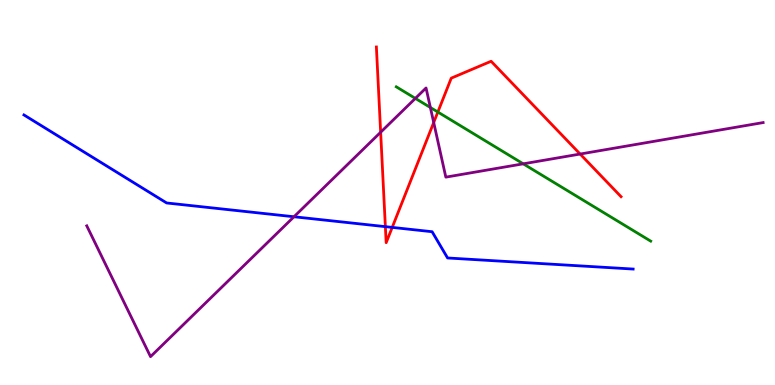[{'lines': ['blue', 'red'], 'intersections': [{'x': 4.97, 'y': 4.11}, {'x': 5.06, 'y': 4.09}]}, {'lines': ['green', 'red'], 'intersections': [{'x': 5.65, 'y': 7.09}]}, {'lines': ['purple', 'red'], 'intersections': [{'x': 4.91, 'y': 6.57}, {'x': 5.6, 'y': 6.82}, {'x': 7.49, 'y': 6.0}]}, {'lines': ['blue', 'green'], 'intersections': []}, {'lines': ['blue', 'purple'], 'intersections': [{'x': 3.79, 'y': 4.37}]}, {'lines': ['green', 'purple'], 'intersections': [{'x': 5.36, 'y': 7.44}, {'x': 5.55, 'y': 7.21}, {'x': 6.75, 'y': 5.74}]}]